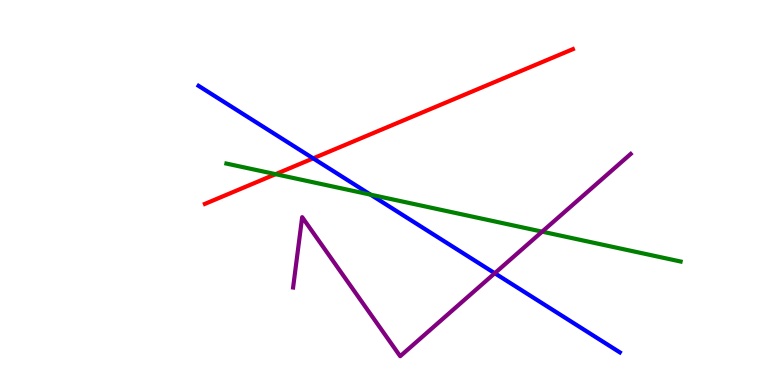[{'lines': ['blue', 'red'], 'intersections': [{'x': 4.04, 'y': 5.89}]}, {'lines': ['green', 'red'], 'intersections': [{'x': 3.56, 'y': 5.48}]}, {'lines': ['purple', 'red'], 'intersections': []}, {'lines': ['blue', 'green'], 'intersections': [{'x': 4.78, 'y': 4.94}]}, {'lines': ['blue', 'purple'], 'intersections': [{'x': 6.38, 'y': 2.9}]}, {'lines': ['green', 'purple'], 'intersections': [{'x': 7.0, 'y': 3.98}]}]